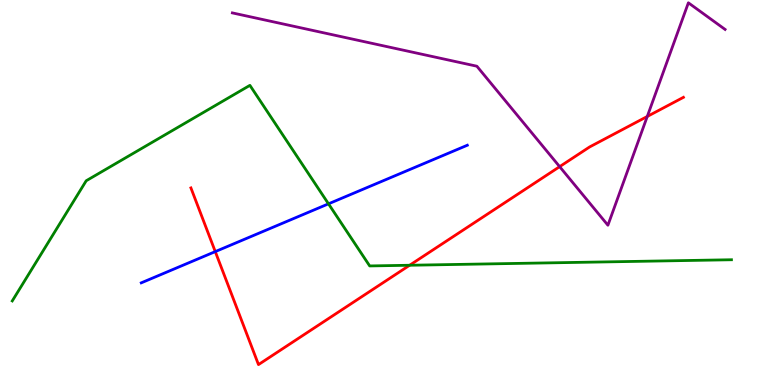[{'lines': ['blue', 'red'], 'intersections': [{'x': 2.78, 'y': 3.46}]}, {'lines': ['green', 'red'], 'intersections': [{'x': 5.29, 'y': 3.11}]}, {'lines': ['purple', 'red'], 'intersections': [{'x': 7.22, 'y': 5.67}, {'x': 8.35, 'y': 6.98}]}, {'lines': ['blue', 'green'], 'intersections': [{'x': 4.24, 'y': 4.71}]}, {'lines': ['blue', 'purple'], 'intersections': []}, {'lines': ['green', 'purple'], 'intersections': []}]